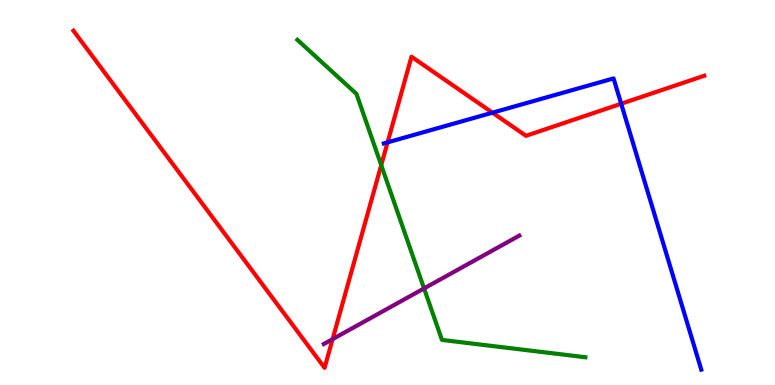[{'lines': ['blue', 'red'], 'intersections': [{'x': 5.0, 'y': 6.3}, {'x': 6.35, 'y': 7.07}, {'x': 8.02, 'y': 7.31}]}, {'lines': ['green', 'red'], 'intersections': [{'x': 4.92, 'y': 5.71}]}, {'lines': ['purple', 'red'], 'intersections': [{'x': 4.29, 'y': 1.19}]}, {'lines': ['blue', 'green'], 'intersections': []}, {'lines': ['blue', 'purple'], 'intersections': []}, {'lines': ['green', 'purple'], 'intersections': [{'x': 5.47, 'y': 2.51}]}]